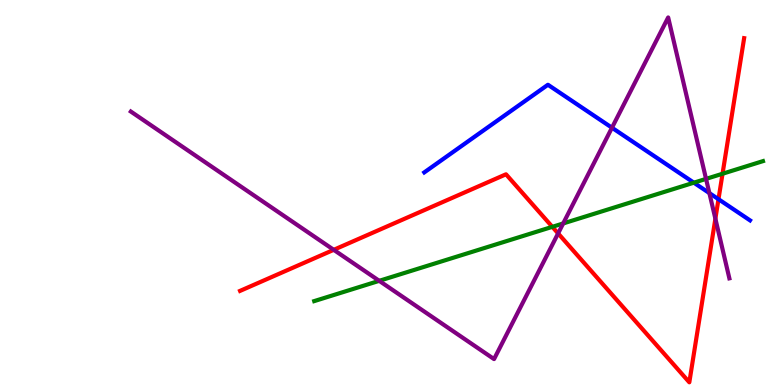[{'lines': ['blue', 'red'], 'intersections': [{'x': 9.27, 'y': 4.83}]}, {'lines': ['green', 'red'], 'intersections': [{'x': 7.13, 'y': 4.11}, {'x': 9.32, 'y': 5.49}]}, {'lines': ['purple', 'red'], 'intersections': [{'x': 4.31, 'y': 3.51}, {'x': 7.2, 'y': 3.94}, {'x': 9.23, 'y': 4.32}]}, {'lines': ['blue', 'green'], 'intersections': [{'x': 8.95, 'y': 5.25}]}, {'lines': ['blue', 'purple'], 'intersections': [{'x': 7.9, 'y': 6.68}, {'x': 9.15, 'y': 4.98}]}, {'lines': ['green', 'purple'], 'intersections': [{'x': 4.89, 'y': 2.71}, {'x': 7.27, 'y': 4.2}, {'x': 9.11, 'y': 5.35}]}]